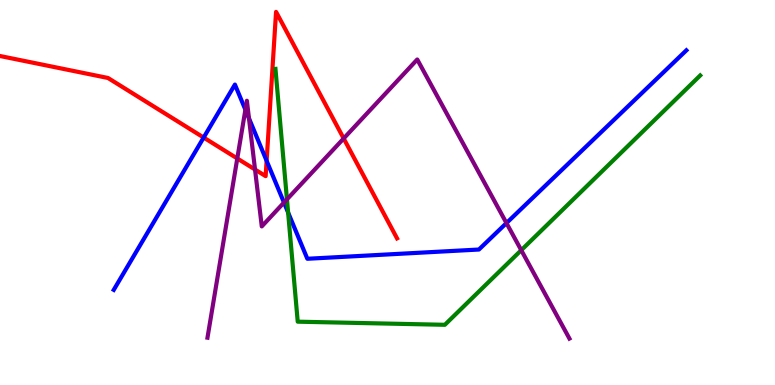[{'lines': ['blue', 'red'], 'intersections': [{'x': 2.63, 'y': 6.43}, {'x': 3.44, 'y': 5.82}]}, {'lines': ['green', 'red'], 'intersections': []}, {'lines': ['purple', 'red'], 'intersections': [{'x': 3.06, 'y': 5.88}, {'x': 3.29, 'y': 5.6}, {'x': 4.43, 'y': 6.4}]}, {'lines': ['blue', 'green'], 'intersections': [{'x': 3.72, 'y': 4.48}]}, {'lines': ['blue', 'purple'], 'intersections': [{'x': 3.17, 'y': 7.15}, {'x': 3.21, 'y': 6.93}, {'x': 3.66, 'y': 4.74}, {'x': 6.53, 'y': 4.21}]}, {'lines': ['green', 'purple'], 'intersections': [{'x': 3.7, 'y': 4.82}, {'x': 6.73, 'y': 3.5}]}]